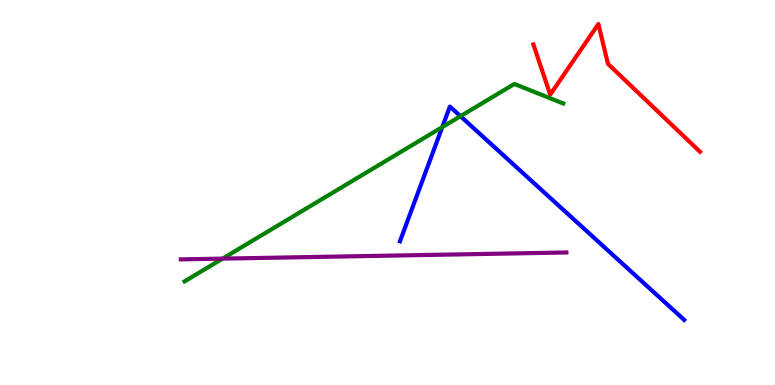[{'lines': ['blue', 'red'], 'intersections': []}, {'lines': ['green', 'red'], 'intersections': []}, {'lines': ['purple', 'red'], 'intersections': []}, {'lines': ['blue', 'green'], 'intersections': [{'x': 5.71, 'y': 6.7}, {'x': 5.94, 'y': 6.98}]}, {'lines': ['blue', 'purple'], 'intersections': []}, {'lines': ['green', 'purple'], 'intersections': [{'x': 2.87, 'y': 3.28}]}]